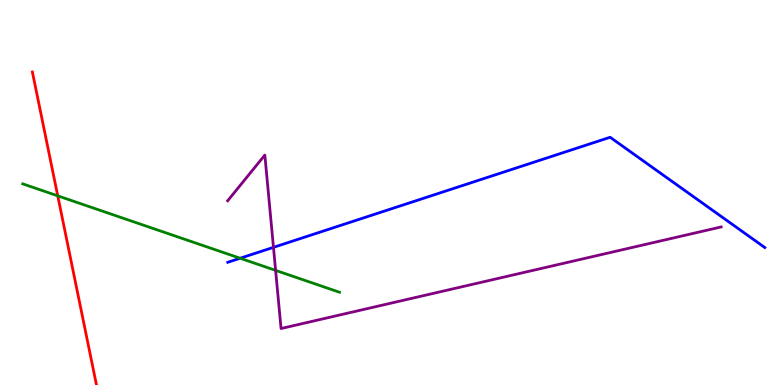[{'lines': ['blue', 'red'], 'intersections': []}, {'lines': ['green', 'red'], 'intersections': [{'x': 0.745, 'y': 4.91}]}, {'lines': ['purple', 'red'], 'intersections': []}, {'lines': ['blue', 'green'], 'intersections': [{'x': 3.1, 'y': 3.29}]}, {'lines': ['blue', 'purple'], 'intersections': [{'x': 3.53, 'y': 3.58}]}, {'lines': ['green', 'purple'], 'intersections': [{'x': 3.56, 'y': 2.98}]}]